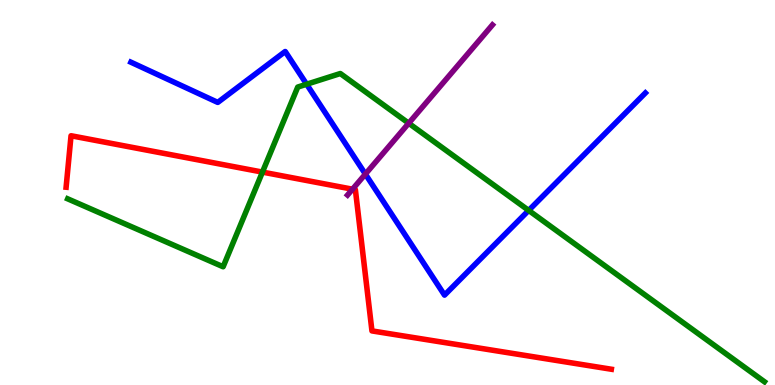[{'lines': ['blue', 'red'], 'intersections': []}, {'lines': ['green', 'red'], 'intersections': [{'x': 3.39, 'y': 5.53}]}, {'lines': ['purple', 'red'], 'intersections': [{'x': 4.55, 'y': 5.09}]}, {'lines': ['blue', 'green'], 'intersections': [{'x': 3.96, 'y': 7.81}, {'x': 6.82, 'y': 4.53}]}, {'lines': ['blue', 'purple'], 'intersections': [{'x': 4.71, 'y': 5.48}]}, {'lines': ['green', 'purple'], 'intersections': [{'x': 5.27, 'y': 6.8}]}]